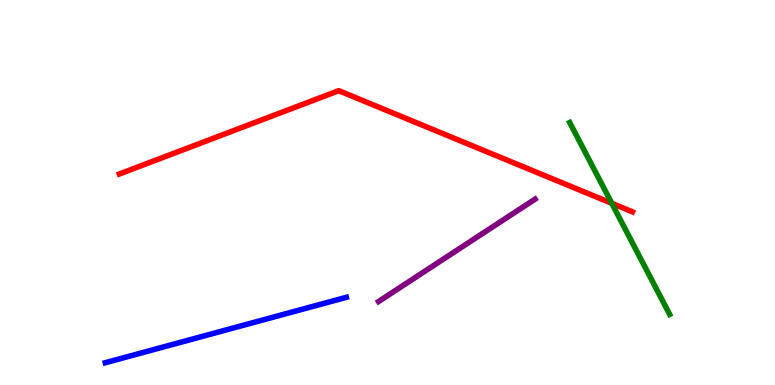[{'lines': ['blue', 'red'], 'intersections': []}, {'lines': ['green', 'red'], 'intersections': [{'x': 7.89, 'y': 4.72}]}, {'lines': ['purple', 'red'], 'intersections': []}, {'lines': ['blue', 'green'], 'intersections': []}, {'lines': ['blue', 'purple'], 'intersections': []}, {'lines': ['green', 'purple'], 'intersections': []}]